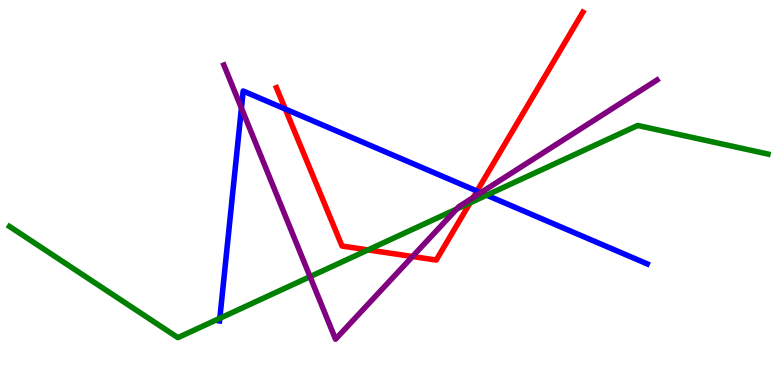[{'lines': ['blue', 'red'], 'intersections': [{'x': 3.68, 'y': 7.17}, {'x': 6.16, 'y': 5.04}]}, {'lines': ['green', 'red'], 'intersections': [{'x': 4.75, 'y': 3.51}, {'x': 6.07, 'y': 4.73}]}, {'lines': ['purple', 'red'], 'intersections': [{'x': 5.32, 'y': 3.34}, {'x': 6.11, 'y': 4.87}]}, {'lines': ['blue', 'green'], 'intersections': [{'x': 2.84, 'y': 1.73}, {'x': 6.28, 'y': 4.93}]}, {'lines': ['blue', 'purple'], 'intersections': [{'x': 3.12, 'y': 7.19}, {'x': 6.2, 'y': 5.0}]}, {'lines': ['green', 'purple'], 'intersections': [{'x': 4.0, 'y': 2.81}, {'x': 5.89, 'y': 4.57}]}]